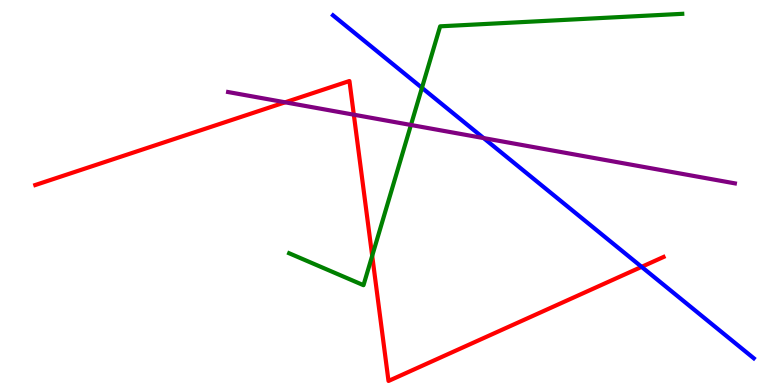[{'lines': ['blue', 'red'], 'intersections': [{'x': 8.28, 'y': 3.07}]}, {'lines': ['green', 'red'], 'intersections': [{'x': 4.8, 'y': 3.36}]}, {'lines': ['purple', 'red'], 'intersections': [{'x': 3.68, 'y': 7.34}, {'x': 4.57, 'y': 7.02}]}, {'lines': ['blue', 'green'], 'intersections': [{'x': 5.44, 'y': 7.72}]}, {'lines': ['blue', 'purple'], 'intersections': [{'x': 6.24, 'y': 6.41}]}, {'lines': ['green', 'purple'], 'intersections': [{'x': 5.3, 'y': 6.75}]}]